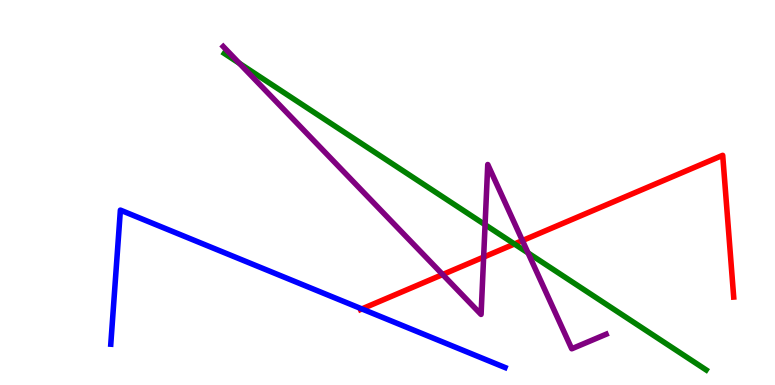[{'lines': ['blue', 'red'], 'intersections': [{'x': 4.67, 'y': 1.98}]}, {'lines': ['green', 'red'], 'intersections': [{'x': 6.64, 'y': 3.66}]}, {'lines': ['purple', 'red'], 'intersections': [{'x': 5.71, 'y': 2.87}, {'x': 6.24, 'y': 3.32}, {'x': 6.74, 'y': 3.75}]}, {'lines': ['blue', 'green'], 'intersections': []}, {'lines': ['blue', 'purple'], 'intersections': []}, {'lines': ['green', 'purple'], 'intersections': [{'x': 3.09, 'y': 8.36}, {'x': 6.26, 'y': 4.16}, {'x': 6.81, 'y': 3.43}]}]